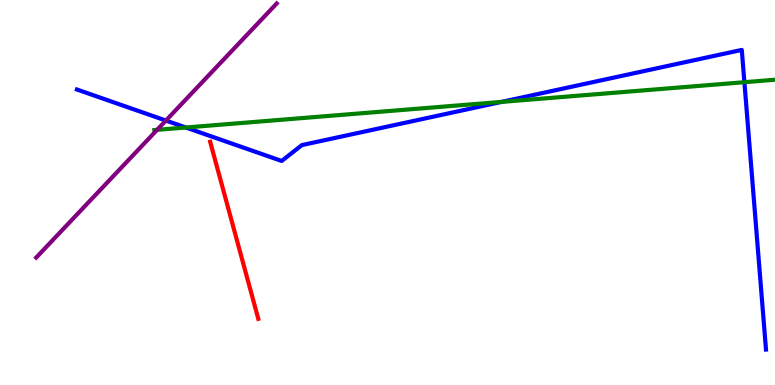[{'lines': ['blue', 'red'], 'intersections': []}, {'lines': ['green', 'red'], 'intersections': []}, {'lines': ['purple', 'red'], 'intersections': []}, {'lines': ['blue', 'green'], 'intersections': [{'x': 2.4, 'y': 6.69}, {'x': 6.47, 'y': 7.35}, {'x': 9.61, 'y': 7.86}]}, {'lines': ['blue', 'purple'], 'intersections': [{'x': 2.14, 'y': 6.87}]}, {'lines': ['green', 'purple'], 'intersections': [{'x': 2.03, 'y': 6.63}]}]